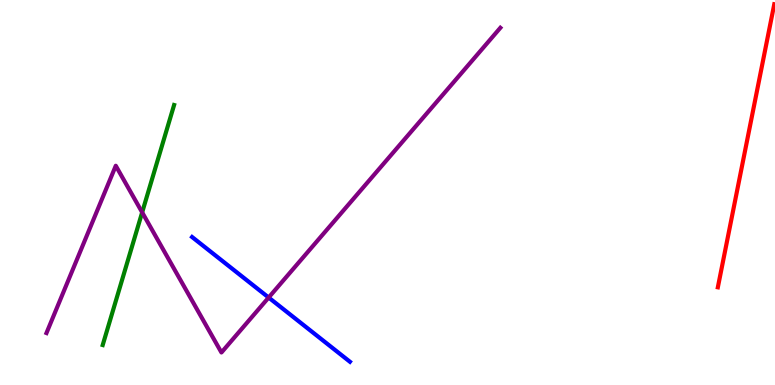[{'lines': ['blue', 'red'], 'intersections': []}, {'lines': ['green', 'red'], 'intersections': []}, {'lines': ['purple', 'red'], 'intersections': []}, {'lines': ['blue', 'green'], 'intersections': []}, {'lines': ['blue', 'purple'], 'intersections': [{'x': 3.47, 'y': 2.27}]}, {'lines': ['green', 'purple'], 'intersections': [{'x': 1.83, 'y': 4.48}]}]